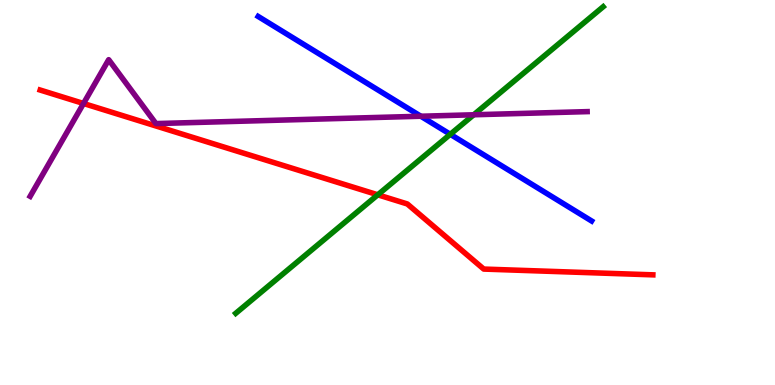[{'lines': ['blue', 'red'], 'intersections': []}, {'lines': ['green', 'red'], 'intersections': [{'x': 4.87, 'y': 4.94}]}, {'lines': ['purple', 'red'], 'intersections': [{'x': 1.08, 'y': 7.31}]}, {'lines': ['blue', 'green'], 'intersections': [{'x': 5.81, 'y': 6.51}]}, {'lines': ['blue', 'purple'], 'intersections': [{'x': 5.43, 'y': 6.98}]}, {'lines': ['green', 'purple'], 'intersections': [{'x': 6.11, 'y': 7.02}]}]